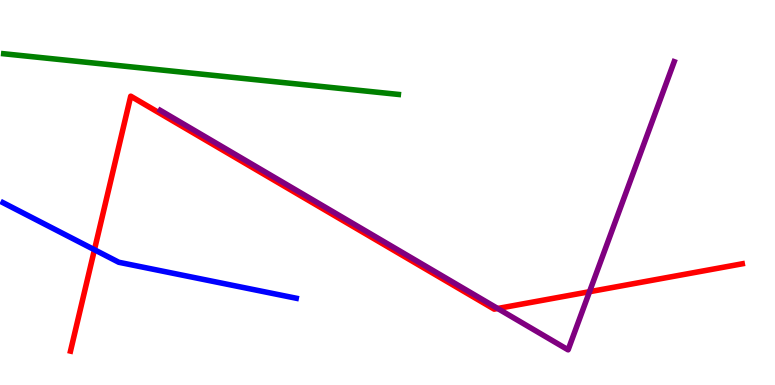[{'lines': ['blue', 'red'], 'intersections': [{'x': 1.22, 'y': 3.51}]}, {'lines': ['green', 'red'], 'intersections': []}, {'lines': ['purple', 'red'], 'intersections': [{'x': 6.42, 'y': 1.99}, {'x': 7.61, 'y': 2.42}]}, {'lines': ['blue', 'green'], 'intersections': []}, {'lines': ['blue', 'purple'], 'intersections': []}, {'lines': ['green', 'purple'], 'intersections': []}]